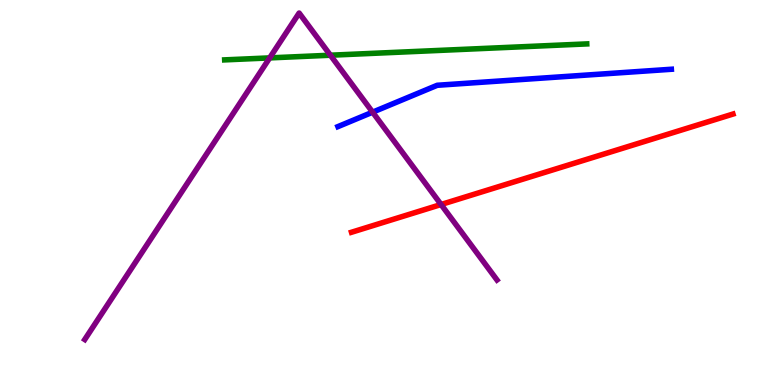[{'lines': ['blue', 'red'], 'intersections': []}, {'lines': ['green', 'red'], 'intersections': []}, {'lines': ['purple', 'red'], 'intersections': [{'x': 5.69, 'y': 4.69}]}, {'lines': ['blue', 'green'], 'intersections': []}, {'lines': ['blue', 'purple'], 'intersections': [{'x': 4.81, 'y': 7.09}]}, {'lines': ['green', 'purple'], 'intersections': [{'x': 3.48, 'y': 8.5}, {'x': 4.26, 'y': 8.57}]}]